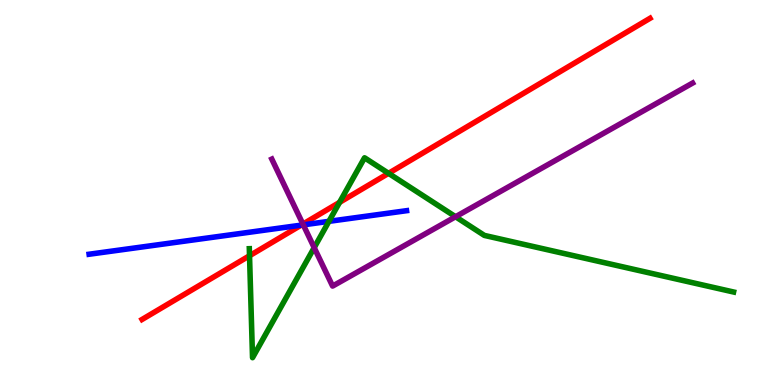[{'lines': ['blue', 'red'], 'intersections': [{'x': 3.89, 'y': 4.15}]}, {'lines': ['green', 'red'], 'intersections': [{'x': 3.22, 'y': 3.36}, {'x': 4.38, 'y': 4.74}, {'x': 5.01, 'y': 5.5}]}, {'lines': ['purple', 'red'], 'intersections': [{'x': 3.91, 'y': 4.18}]}, {'lines': ['blue', 'green'], 'intersections': [{'x': 4.24, 'y': 4.25}]}, {'lines': ['blue', 'purple'], 'intersections': [{'x': 3.91, 'y': 4.16}]}, {'lines': ['green', 'purple'], 'intersections': [{'x': 4.05, 'y': 3.57}, {'x': 5.88, 'y': 4.37}]}]